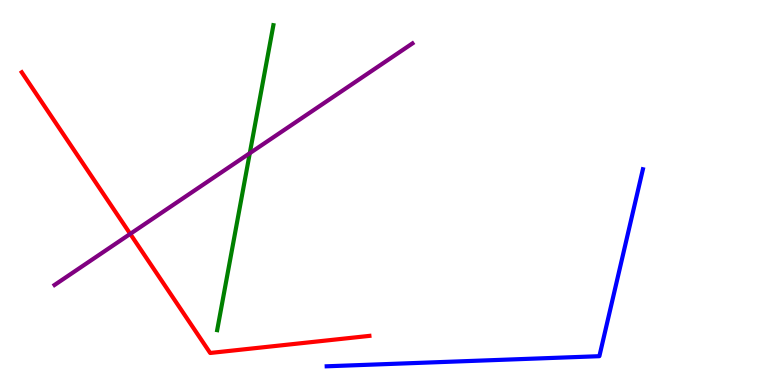[{'lines': ['blue', 'red'], 'intersections': []}, {'lines': ['green', 'red'], 'intersections': []}, {'lines': ['purple', 'red'], 'intersections': [{'x': 1.68, 'y': 3.92}]}, {'lines': ['blue', 'green'], 'intersections': []}, {'lines': ['blue', 'purple'], 'intersections': []}, {'lines': ['green', 'purple'], 'intersections': [{'x': 3.22, 'y': 6.02}]}]